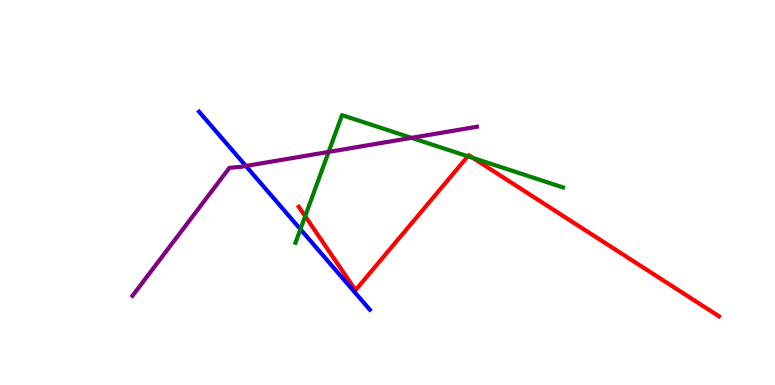[{'lines': ['blue', 'red'], 'intersections': []}, {'lines': ['green', 'red'], 'intersections': [{'x': 3.94, 'y': 4.38}, {'x': 6.04, 'y': 5.94}, {'x': 6.1, 'y': 5.9}]}, {'lines': ['purple', 'red'], 'intersections': []}, {'lines': ['blue', 'green'], 'intersections': [{'x': 3.88, 'y': 4.05}]}, {'lines': ['blue', 'purple'], 'intersections': [{'x': 3.17, 'y': 5.69}]}, {'lines': ['green', 'purple'], 'intersections': [{'x': 4.24, 'y': 6.05}, {'x': 5.31, 'y': 6.42}]}]